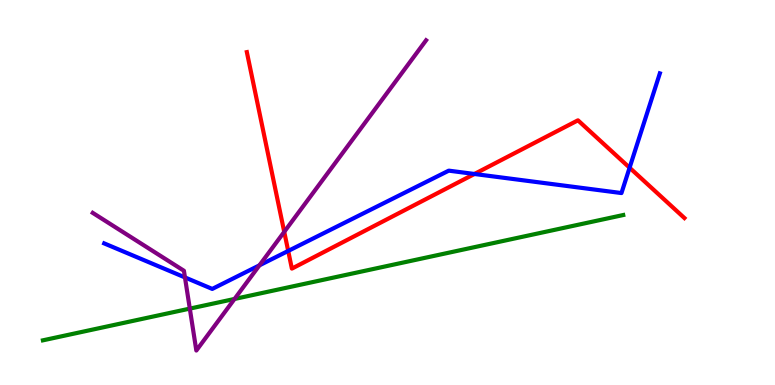[{'lines': ['blue', 'red'], 'intersections': [{'x': 3.72, 'y': 3.48}, {'x': 6.12, 'y': 5.48}, {'x': 8.12, 'y': 5.64}]}, {'lines': ['green', 'red'], 'intersections': []}, {'lines': ['purple', 'red'], 'intersections': [{'x': 3.67, 'y': 3.98}]}, {'lines': ['blue', 'green'], 'intersections': []}, {'lines': ['blue', 'purple'], 'intersections': [{'x': 2.39, 'y': 2.79}, {'x': 3.35, 'y': 3.11}]}, {'lines': ['green', 'purple'], 'intersections': [{'x': 2.45, 'y': 1.98}, {'x': 3.03, 'y': 2.23}]}]